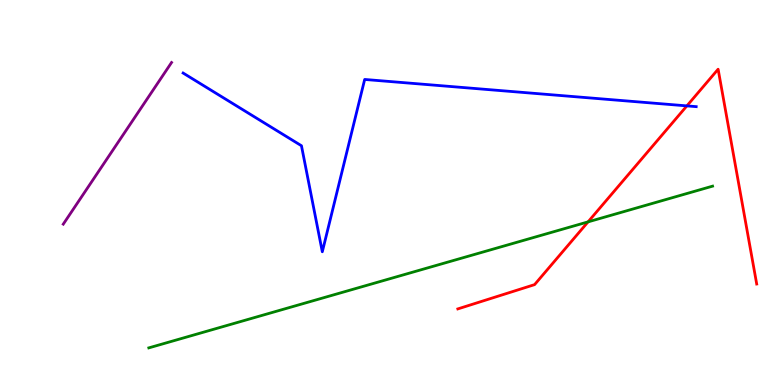[{'lines': ['blue', 'red'], 'intersections': [{'x': 8.86, 'y': 7.25}]}, {'lines': ['green', 'red'], 'intersections': [{'x': 7.59, 'y': 4.24}]}, {'lines': ['purple', 'red'], 'intersections': []}, {'lines': ['blue', 'green'], 'intersections': []}, {'lines': ['blue', 'purple'], 'intersections': []}, {'lines': ['green', 'purple'], 'intersections': []}]